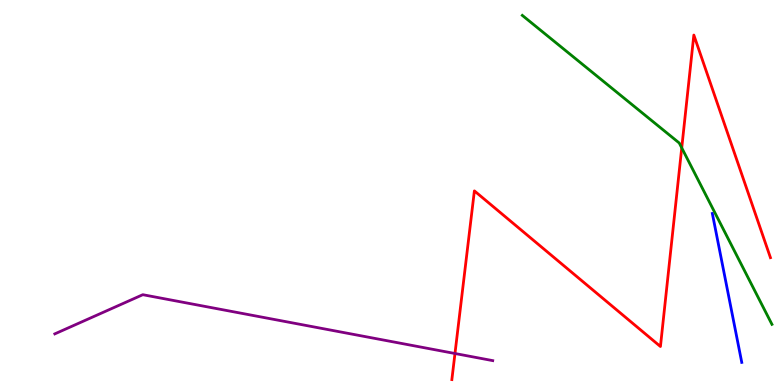[{'lines': ['blue', 'red'], 'intersections': []}, {'lines': ['green', 'red'], 'intersections': [{'x': 8.8, 'y': 6.16}]}, {'lines': ['purple', 'red'], 'intersections': [{'x': 5.87, 'y': 0.818}]}, {'lines': ['blue', 'green'], 'intersections': []}, {'lines': ['blue', 'purple'], 'intersections': []}, {'lines': ['green', 'purple'], 'intersections': []}]